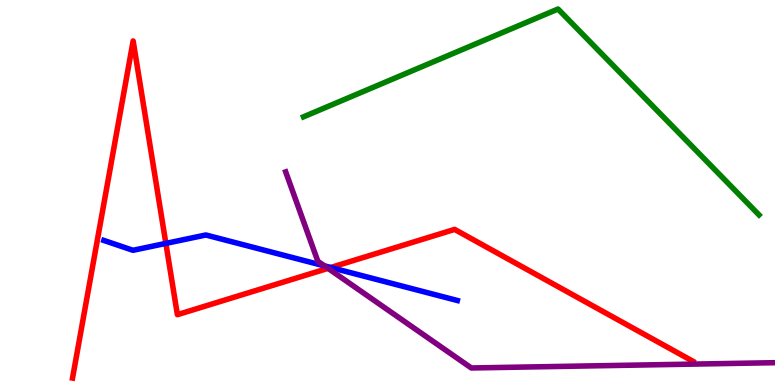[{'lines': ['blue', 'red'], 'intersections': [{'x': 2.14, 'y': 3.68}, {'x': 4.27, 'y': 3.05}]}, {'lines': ['green', 'red'], 'intersections': []}, {'lines': ['purple', 'red'], 'intersections': [{'x': 4.23, 'y': 3.03}]}, {'lines': ['blue', 'green'], 'intersections': []}, {'lines': ['blue', 'purple'], 'intersections': [{'x': 4.19, 'y': 3.09}]}, {'lines': ['green', 'purple'], 'intersections': []}]